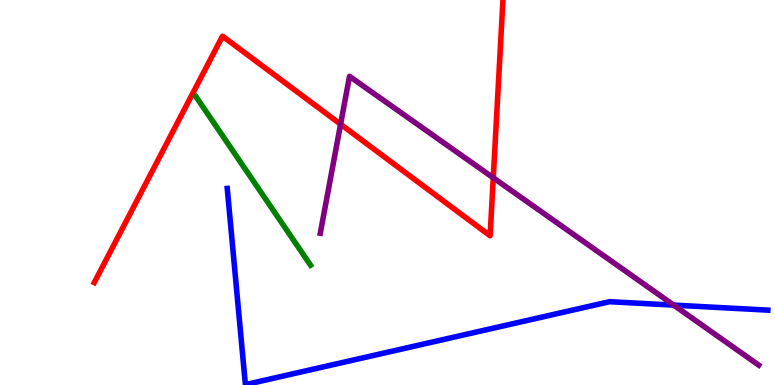[{'lines': ['blue', 'red'], 'intersections': []}, {'lines': ['green', 'red'], 'intersections': []}, {'lines': ['purple', 'red'], 'intersections': [{'x': 4.39, 'y': 6.77}, {'x': 6.36, 'y': 5.38}]}, {'lines': ['blue', 'green'], 'intersections': []}, {'lines': ['blue', 'purple'], 'intersections': [{'x': 8.69, 'y': 2.08}]}, {'lines': ['green', 'purple'], 'intersections': []}]